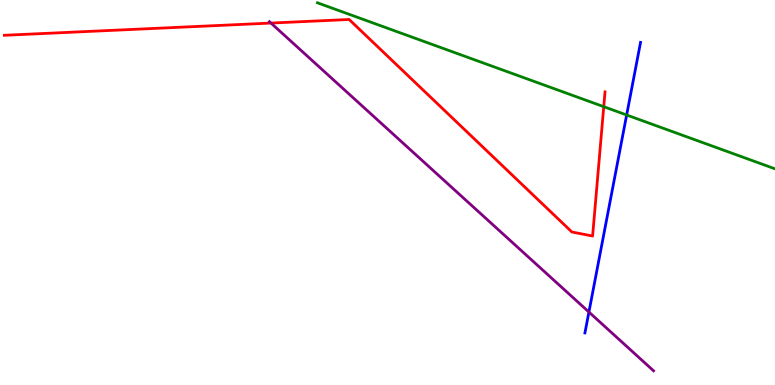[{'lines': ['blue', 'red'], 'intersections': []}, {'lines': ['green', 'red'], 'intersections': [{'x': 7.79, 'y': 7.23}]}, {'lines': ['purple', 'red'], 'intersections': [{'x': 3.5, 'y': 9.4}]}, {'lines': ['blue', 'green'], 'intersections': [{'x': 8.09, 'y': 7.01}]}, {'lines': ['blue', 'purple'], 'intersections': [{'x': 7.6, 'y': 1.89}]}, {'lines': ['green', 'purple'], 'intersections': []}]